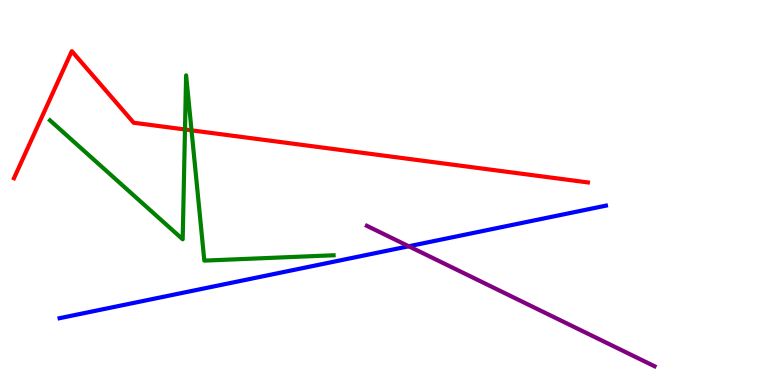[{'lines': ['blue', 'red'], 'intersections': []}, {'lines': ['green', 'red'], 'intersections': [{'x': 2.39, 'y': 6.64}, {'x': 2.47, 'y': 6.61}]}, {'lines': ['purple', 'red'], 'intersections': []}, {'lines': ['blue', 'green'], 'intersections': []}, {'lines': ['blue', 'purple'], 'intersections': [{'x': 5.27, 'y': 3.6}]}, {'lines': ['green', 'purple'], 'intersections': []}]